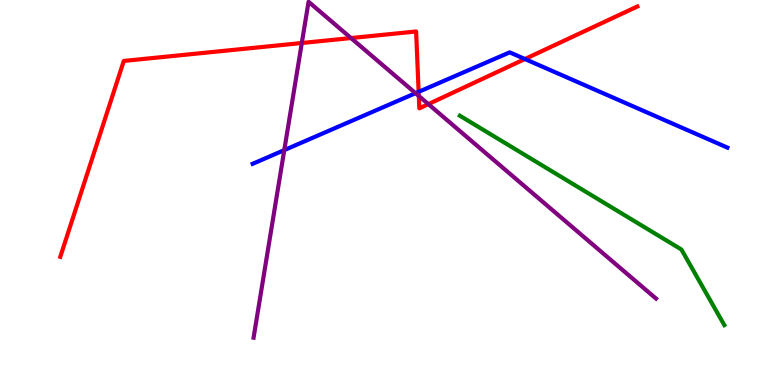[{'lines': ['blue', 'red'], 'intersections': [{'x': 5.4, 'y': 7.61}, {'x': 6.77, 'y': 8.47}]}, {'lines': ['green', 'red'], 'intersections': []}, {'lines': ['purple', 'red'], 'intersections': [{'x': 3.89, 'y': 8.88}, {'x': 4.53, 'y': 9.01}, {'x': 5.4, 'y': 7.51}, {'x': 5.53, 'y': 7.3}]}, {'lines': ['blue', 'green'], 'intersections': []}, {'lines': ['blue', 'purple'], 'intersections': [{'x': 3.67, 'y': 6.1}, {'x': 5.36, 'y': 7.58}]}, {'lines': ['green', 'purple'], 'intersections': []}]